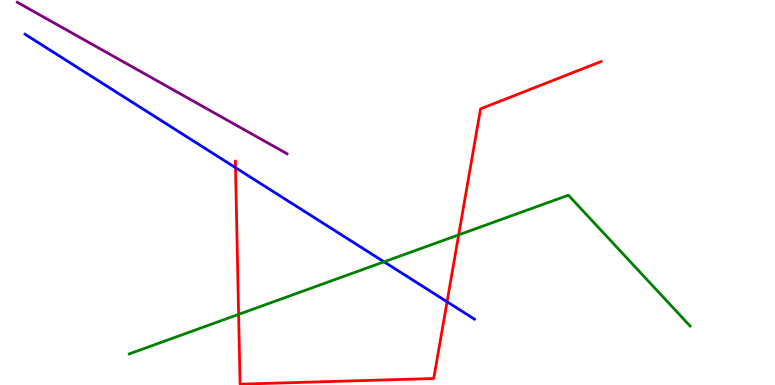[{'lines': ['blue', 'red'], 'intersections': [{'x': 3.04, 'y': 5.64}, {'x': 5.77, 'y': 2.16}]}, {'lines': ['green', 'red'], 'intersections': [{'x': 3.08, 'y': 1.83}, {'x': 5.92, 'y': 3.9}]}, {'lines': ['purple', 'red'], 'intersections': []}, {'lines': ['blue', 'green'], 'intersections': [{'x': 4.96, 'y': 3.2}]}, {'lines': ['blue', 'purple'], 'intersections': []}, {'lines': ['green', 'purple'], 'intersections': []}]